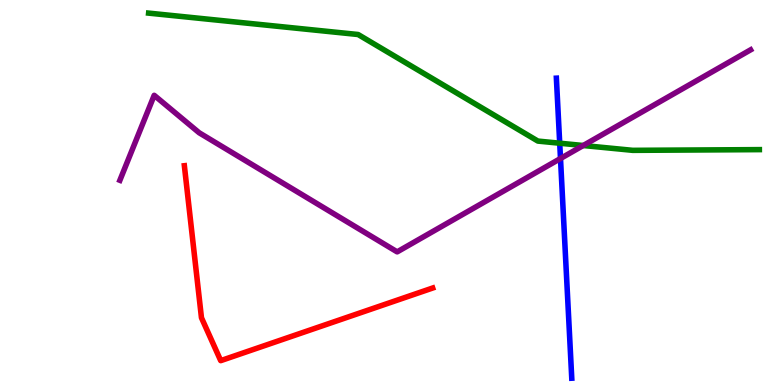[{'lines': ['blue', 'red'], 'intersections': []}, {'lines': ['green', 'red'], 'intersections': []}, {'lines': ['purple', 'red'], 'intersections': []}, {'lines': ['blue', 'green'], 'intersections': [{'x': 7.22, 'y': 6.28}]}, {'lines': ['blue', 'purple'], 'intersections': [{'x': 7.23, 'y': 5.88}]}, {'lines': ['green', 'purple'], 'intersections': [{'x': 7.53, 'y': 6.22}]}]